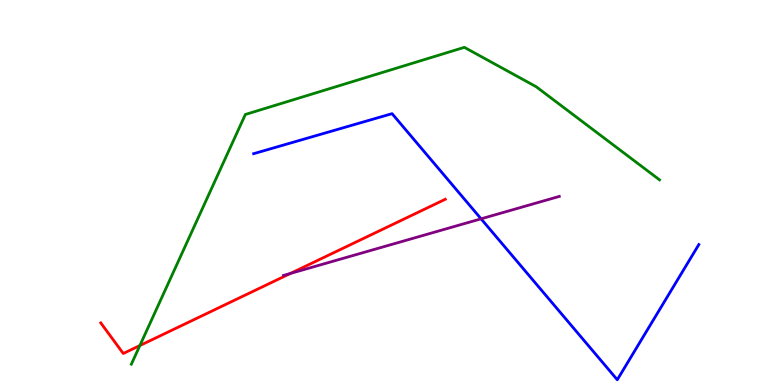[{'lines': ['blue', 'red'], 'intersections': []}, {'lines': ['green', 'red'], 'intersections': [{'x': 1.8, 'y': 1.02}]}, {'lines': ['purple', 'red'], 'intersections': [{'x': 3.75, 'y': 2.9}]}, {'lines': ['blue', 'green'], 'intersections': []}, {'lines': ['blue', 'purple'], 'intersections': [{'x': 6.21, 'y': 4.32}]}, {'lines': ['green', 'purple'], 'intersections': []}]